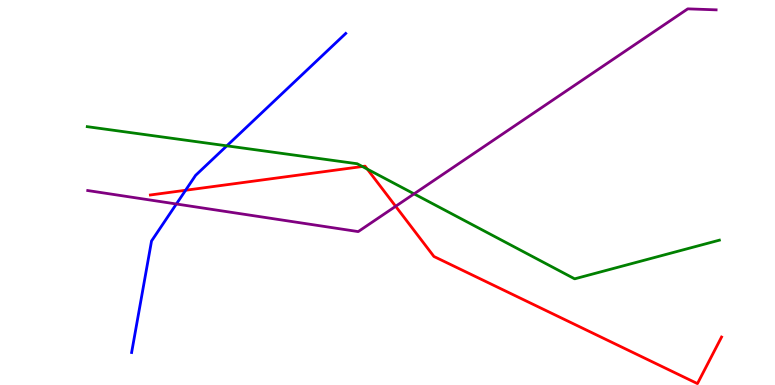[{'lines': ['blue', 'red'], 'intersections': [{'x': 2.39, 'y': 5.06}]}, {'lines': ['green', 'red'], 'intersections': [{'x': 4.68, 'y': 5.68}, {'x': 4.74, 'y': 5.61}]}, {'lines': ['purple', 'red'], 'intersections': [{'x': 5.11, 'y': 4.64}]}, {'lines': ['blue', 'green'], 'intersections': [{'x': 2.93, 'y': 6.21}]}, {'lines': ['blue', 'purple'], 'intersections': [{'x': 2.28, 'y': 4.7}]}, {'lines': ['green', 'purple'], 'intersections': [{'x': 5.34, 'y': 4.96}]}]